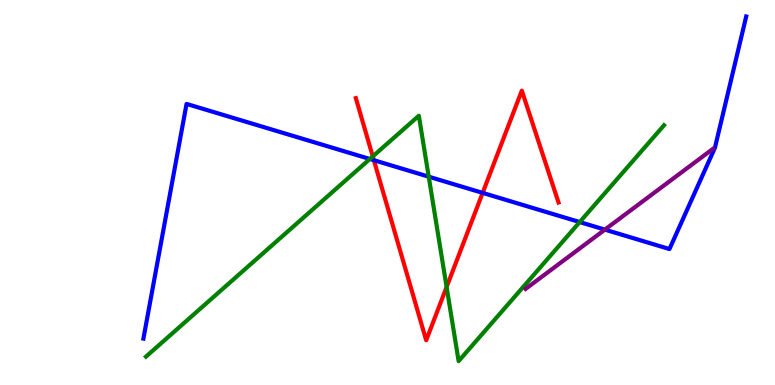[{'lines': ['blue', 'red'], 'intersections': [{'x': 4.82, 'y': 5.84}, {'x': 6.23, 'y': 4.99}]}, {'lines': ['green', 'red'], 'intersections': [{'x': 4.81, 'y': 5.94}, {'x': 5.76, 'y': 2.55}]}, {'lines': ['purple', 'red'], 'intersections': []}, {'lines': ['blue', 'green'], 'intersections': [{'x': 4.77, 'y': 5.87}, {'x': 5.53, 'y': 5.41}, {'x': 7.48, 'y': 4.23}]}, {'lines': ['blue', 'purple'], 'intersections': [{'x': 7.8, 'y': 4.04}]}, {'lines': ['green', 'purple'], 'intersections': []}]